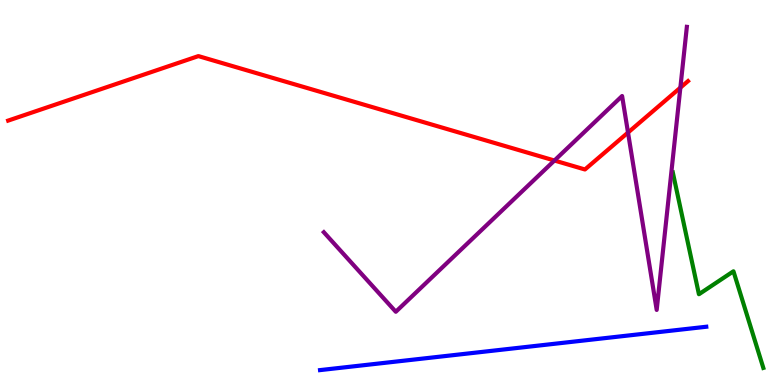[{'lines': ['blue', 'red'], 'intersections': []}, {'lines': ['green', 'red'], 'intersections': []}, {'lines': ['purple', 'red'], 'intersections': [{'x': 7.15, 'y': 5.83}, {'x': 8.1, 'y': 6.56}, {'x': 8.78, 'y': 7.72}]}, {'lines': ['blue', 'green'], 'intersections': []}, {'lines': ['blue', 'purple'], 'intersections': []}, {'lines': ['green', 'purple'], 'intersections': []}]